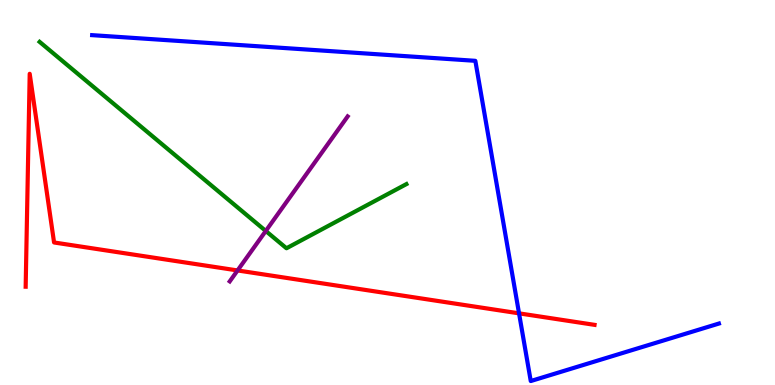[{'lines': ['blue', 'red'], 'intersections': [{'x': 6.7, 'y': 1.86}]}, {'lines': ['green', 'red'], 'intersections': []}, {'lines': ['purple', 'red'], 'intersections': [{'x': 3.07, 'y': 2.98}]}, {'lines': ['blue', 'green'], 'intersections': []}, {'lines': ['blue', 'purple'], 'intersections': []}, {'lines': ['green', 'purple'], 'intersections': [{'x': 3.43, 'y': 4.0}]}]